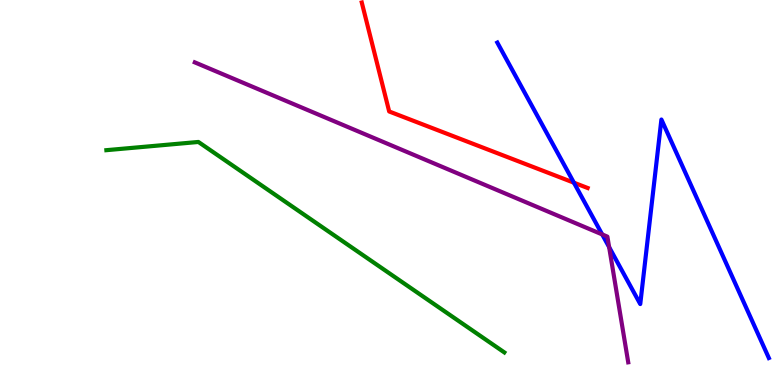[{'lines': ['blue', 'red'], 'intersections': [{'x': 7.41, 'y': 5.25}]}, {'lines': ['green', 'red'], 'intersections': []}, {'lines': ['purple', 'red'], 'intersections': []}, {'lines': ['blue', 'green'], 'intersections': []}, {'lines': ['blue', 'purple'], 'intersections': [{'x': 7.77, 'y': 3.91}, {'x': 7.86, 'y': 3.58}]}, {'lines': ['green', 'purple'], 'intersections': []}]